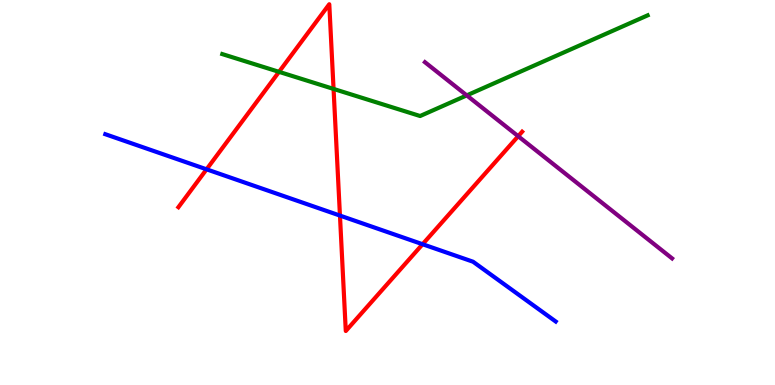[{'lines': ['blue', 'red'], 'intersections': [{'x': 2.67, 'y': 5.6}, {'x': 4.39, 'y': 4.4}, {'x': 5.45, 'y': 3.66}]}, {'lines': ['green', 'red'], 'intersections': [{'x': 3.6, 'y': 8.13}, {'x': 4.3, 'y': 7.69}]}, {'lines': ['purple', 'red'], 'intersections': [{'x': 6.69, 'y': 6.46}]}, {'lines': ['blue', 'green'], 'intersections': []}, {'lines': ['blue', 'purple'], 'intersections': []}, {'lines': ['green', 'purple'], 'intersections': [{'x': 6.02, 'y': 7.52}]}]